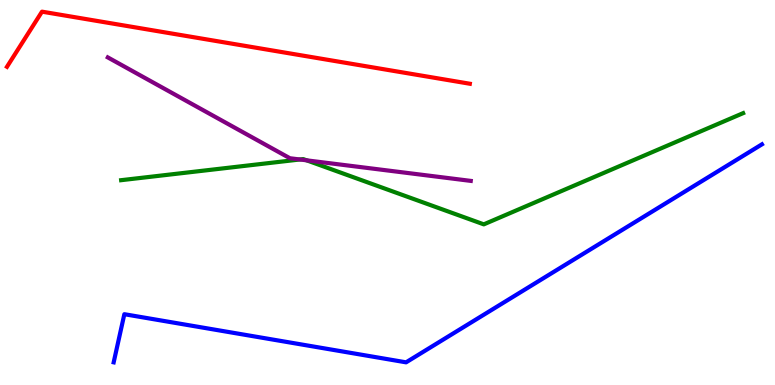[{'lines': ['blue', 'red'], 'intersections': []}, {'lines': ['green', 'red'], 'intersections': []}, {'lines': ['purple', 'red'], 'intersections': []}, {'lines': ['blue', 'green'], 'intersections': []}, {'lines': ['blue', 'purple'], 'intersections': []}, {'lines': ['green', 'purple'], 'intersections': [{'x': 3.87, 'y': 5.86}, {'x': 3.96, 'y': 5.84}]}]